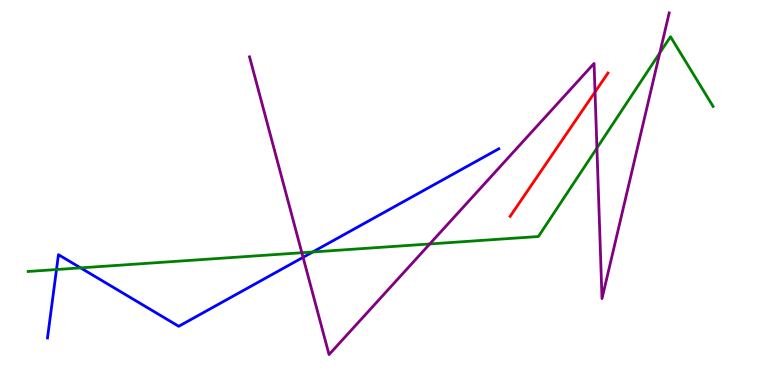[{'lines': ['blue', 'red'], 'intersections': []}, {'lines': ['green', 'red'], 'intersections': []}, {'lines': ['purple', 'red'], 'intersections': [{'x': 7.68, 'y': 7.61}]}, {'lines': ['blue', 'green'], 'intersections': [{'x': 0.729, 'y': 3.0}, {'x': 1.04, 'y': 3.04}, {'x': 4.04, 'y': 3.46}]}, {'lines': ['blue', 'purple'], 'intersections': [{'x': 3.91, 'y': 3.32}]}, {'lines': ['green', 'purple'], 'intersections': [{'x': 3.89, 'y': 3.44}, {'x': 5.55, 'y': 3.66}, {'x': 7.7, 'y': 6.16}, {'x': 8.51, 'y': 8.62}]}]